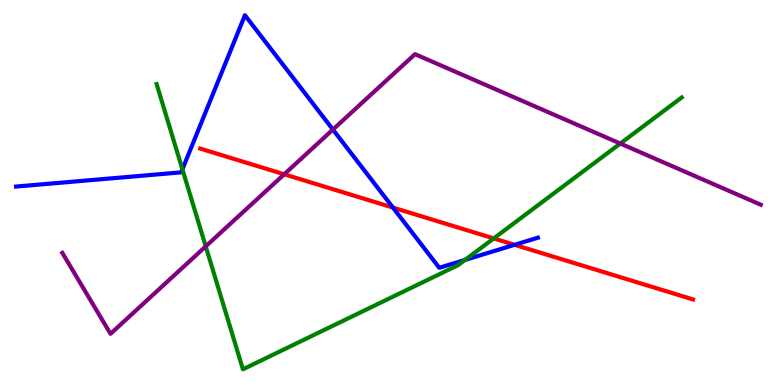[{'lines': ['blue', 'red'], 'intersections': [{'x': 5.07, 'y': 4.61}, {'x': 6.64, 'y': 3.64}]}, {'lines': ['green', 'red'], 'intersections': [{'x': 6.37, 'y': 3.81}]}, {'lines': ['purple', 'red'], 'intersections': [{'x': 3.67, 'y': 5.47}]}, {'lines': ['blue', 'green'], 'intersections': [{'x': 2.35, 'y': 5.6}, {'x': 6.0, 'y': 3.25}]}, {'lines': ['blue', 'purple'], 'intersections': [{'x': 4.3, 'y': 6.63}]}, {'lines': ['green', 'purple'], 'intersections': [{'x': 2.65, 'y': 3.6}, {'x': 8.0, 'y': 6.27}]}]